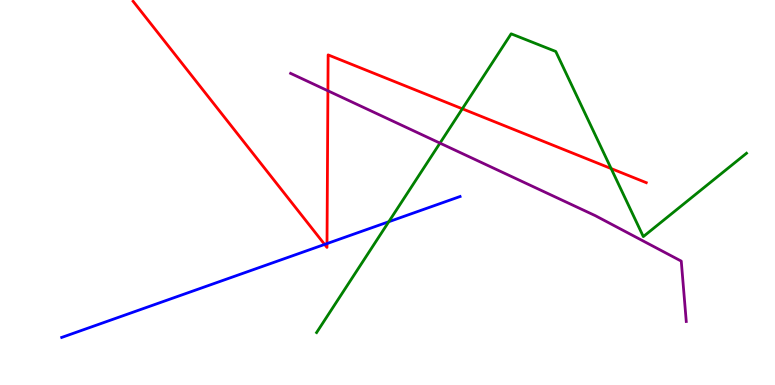[{'lines': ['blue', 'red'], 'intersections': [{'x': 4.19, 'y': 3.65}, {'x': 4.22, 'y': 3.67}]}, {'lines': ['green', 'red'], 'intersections': [{'x': 5.97, 'y': 7.17}, {'x': 7.89, 'y': 5.62}]}, {'lines': ['purple', 'red'], 'intersections': [{'x': 4.23, 'y': 7.64}]}, {'lines': ['blue', 'green'], 'intersections': [{'x': 5.02, 'y': 4.24}]}, {'lines': ['blue', 'purple'], 'intersections': []}, {'lines': ['green', 'purple'], 'intersections': [{'x': 5.68, 'y': 6.28}]}]